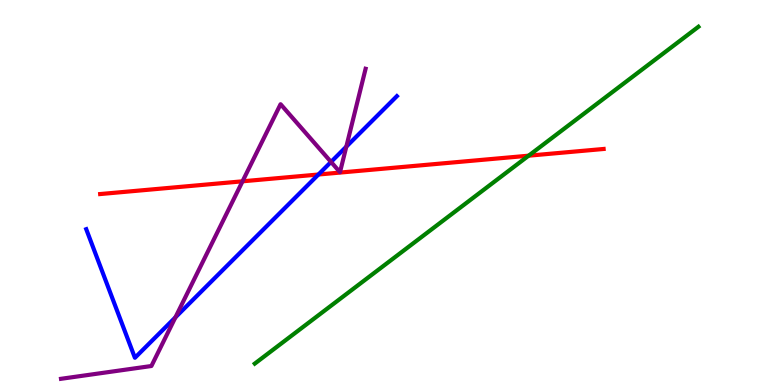[{'lines': ['blue', 'red'], 'intersections': [{'x': 4.11, 'y': 5.47}]}, {'lines': ['green', 'red'], 'intersections': [{'x': 6.82, 'y': 5.96}]}, {'lines': ['purple', 'red'], 'intersections': [{'x': 3.13, 'y': 5.29}]}, {'lines': ['blue', 'green'], 'intersections': []}, {'lines': ['blue', 'purple'], 'intersections': [{'x': 2.26, 'y': 1.76}, {'x': 4.27, 'y': 5.79}, {'x': 4.47, 'y': 6.19}]}, {'lines': ['green', 'purple'], 'intersections': []}]